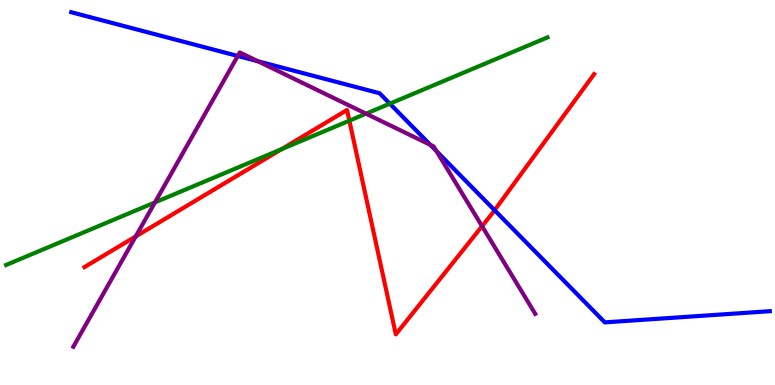[{'lines': ['blue', 'red'], 'intersections': [{'x': 6.38, 'y': 4.54}]}, {'lines': ['green', 'red'], 'intersections': [{'x': 3.63, 'y': 6.12}, {'x': 4.51, 'y': 6.87}]}, {'lines': ['purple', 'red'], 'intersections': [{'x': 1.75, 'y': 3.86}, {'x': 6.22, 'y': 4.12}]}, {'lines': ['blue', 'green'], 'intersections': [{'x': 5.03, 'y': 7.31}]}, {'lines': ['blue', 'purple'], 'intersections': [{'x': 3.07, 'y': 8.55}, {'x': 3.33, 'y': 8.41}, {'x': 5.55, 'y': 6.24}, {'x': 5.63, 'y': 6.08}]}, {'lines': ['green', 'purple'], 'intersections': [{'x': 2.0, 'y': 4.74}, {'x': 4.72, 'y': 7.05}]}]